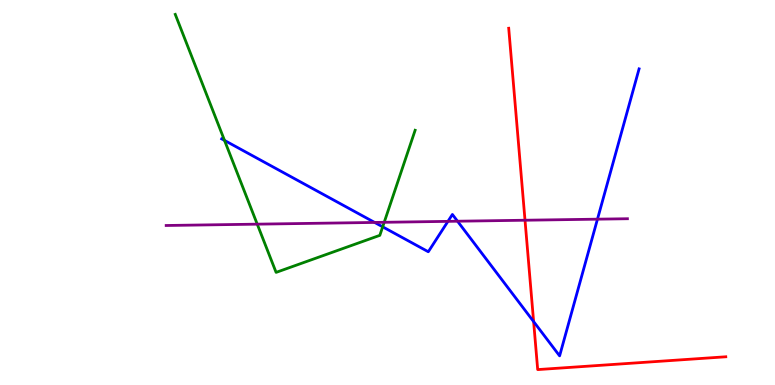[{'lines': ['blue', 'red'], 'intersections': [{'x': 6.89, 'y': 1.65}]}, {'lines': ['green', 'red'], 'intersections': []}, {'lines': ['purple', 'red'], 'intersections': [{'x': 6.77, 'y': 4.28}]}, {'lines': ['blue', 'green'], 'intersections': [{'x': 2.9, 'y': 6.35}, {'x': 4.94, 'y': 4.11}]}, {'lines': ['blue', 'purple'], 'intersections': [{'x': 4.83, 'y': 4.22}, {'x': 5.78, 'y': 4.25}, {'x': 5.9, 'y': 4.25}, {'x': 7.71, 'y': 4.31}]}, {'lines': ['green', 'purple'], 'intersections': [{'x': 3.32, 'y': 4.18}, {'x': 4.96, 'y': 4.23}]}]